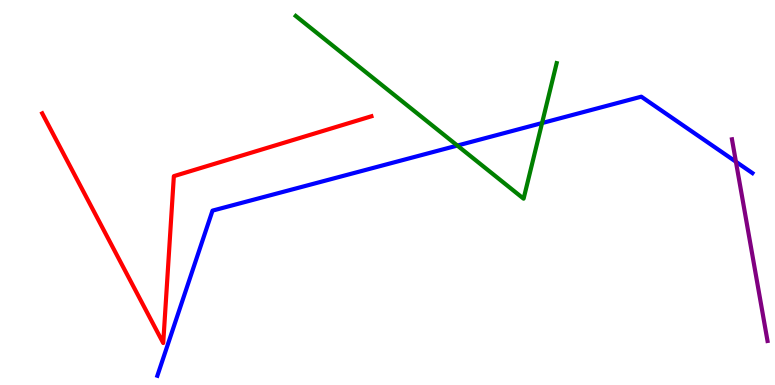[{'lines': ['blue', 'red'], 'intersections': []}, {'lines': ['green', 'red'], 'intersections': []}, {'lines': ['purple', 'red'], 'intersections': []}, {'lines': ['blue', 'green'], 'intersections': [{'x': 5.9, 'y': 6.22}, {'x': 6.99, 'y': 6.8}]}, {'lines': ['blue', 'purple'], 'intersections': [{'x': 9.5, 'y': 5.8}]}, {'lines': ['green', 'purple'], 'intersections': []}]